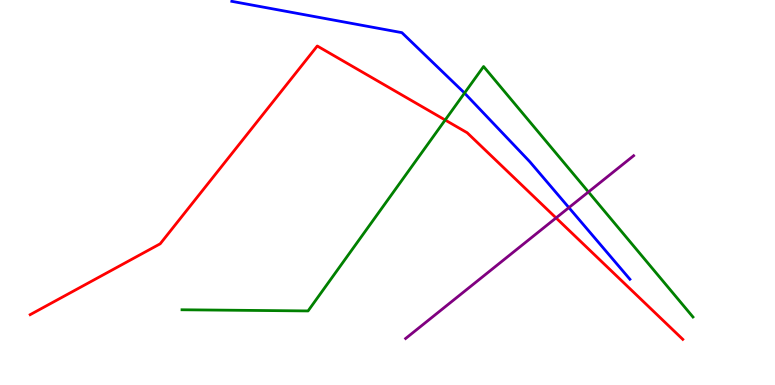[{'lines': ['blue', 'red'], 'intersections': []}, {'lines': ['green', 'red'], 'intersections': [{'x': 5.74, 'y': 6.88}]}, {'lines': ['purple', 'red'], 'intersections': [{'x': 7.17, 'y': 4.34}]}, {'lines': ['blue', 'green'], 'intersections': [{'x': 5.99, 'y': 7.58}]}, {'lines': ['blue', 'purple'], 'intersections': [{'x': 7.34, 'y': 4.61}]}, {'lines': ['green', 'purple'], 'intersections': [{'x': 7.59, 'y': 5.01}]}]